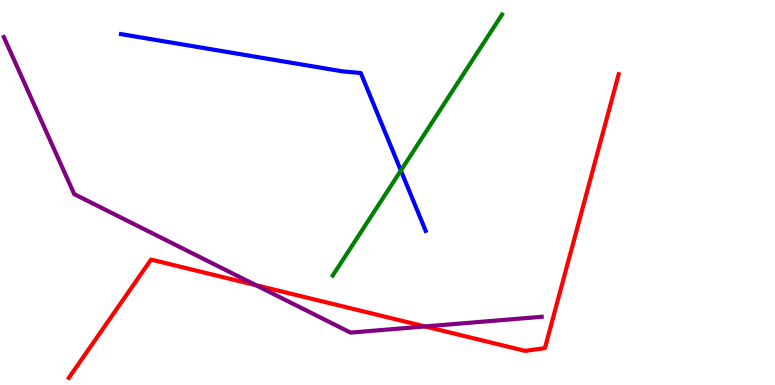[{'lines': ['blue', 'red'], 'intersections': []}, {'lines': ['green', 'red'], 'intersections': []}, {'lines': ['purple', 'red'], 'intersections': [{'x': 3.3, 'y': 2.59}, {'x': 5.48, 'y': 1.52}]}, {'lines': ['blue', 'green'], 'intersections': [{'x': 5.17, 'y': 5.57}]}, {'lines': ['blue', 'purple'], 'intersections': []}, {'lines': ['green', 'purple'], 'intersections': []}]